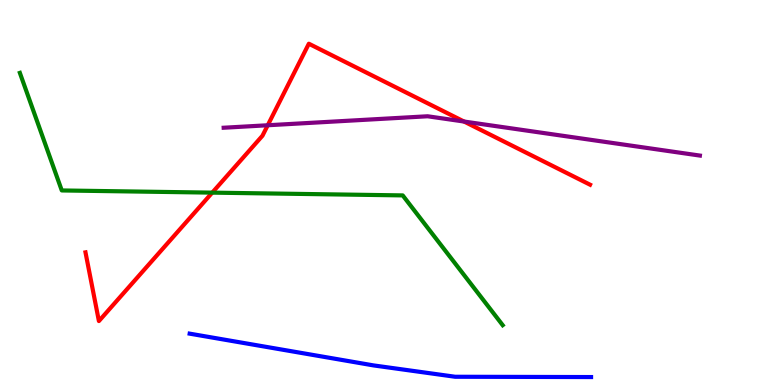[{'lines': ['blue', 'red'], 'intersections': []}, {'lines': ['green', 'red'], 'intersections': [{'x': 2.74, 'y': 5.0}]}, {'lines': ['purple', 'red'], 'intersections': [{'x': 3.45, 'y': 6.75}, {'x': 5.99, 'y': 6.84}]}, {'lines': ['blue', 'green'], 'intersections': []}, {'lines': ['blue', 'purple'], 'intersections': []}, {'lines': ['green', 'purple'], 'intersections': []}]